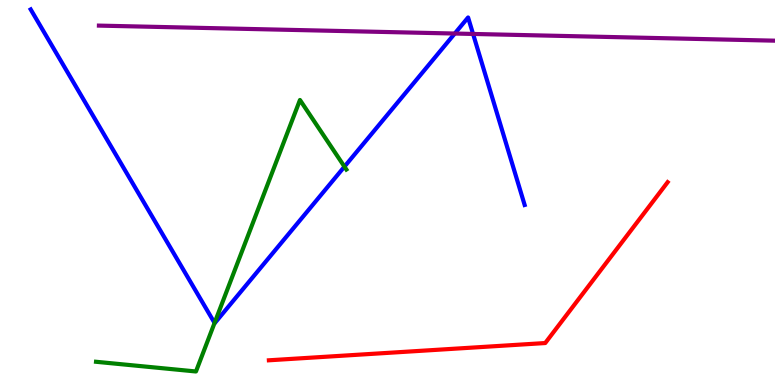[{'lines': ['blue', 'red'], 'intersections': []}, {'lines': ['green', 'red'], 'intersections': []}, {'lines': ['purple', 'red'], 'intersections': []}, {'lines': ['blue', 'green'], 'intersections': [{'x': 2.77, 'y': 1.61}, {'x': 4.44, 'y': 5.67}]}, {'lines': ['blue', 'purple'], 'intersections': [{'x': 5.87, 'y': 9.13}, {'x': 6.1, 'y': 9.12}]}, {'lines': ['green', 'purple'], 'intersections': []}]